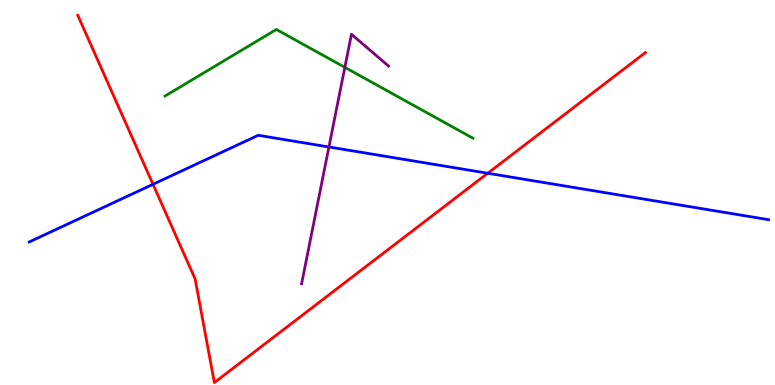[{'lines': ['blue', 'red'], 'intersections': [{'x': 1.97, 'y': 5.21}, {'x': 6.29, 'y': 5.5}]}, {'lines': ['green', 'red'], 'intersections': []}, {'lines': ['purple', 'red'], 'intersections': []}, {'lines': ['blue', 'green'], 'intersections': []}, {'lines': ['blue', 'purple'], 'intersections': [{'x': 4.24, 'y': 6.18}]}, {'lines': ['green', 'purple'], 'intersections': [{'x': 4.45, 'y': 8.25}]}]